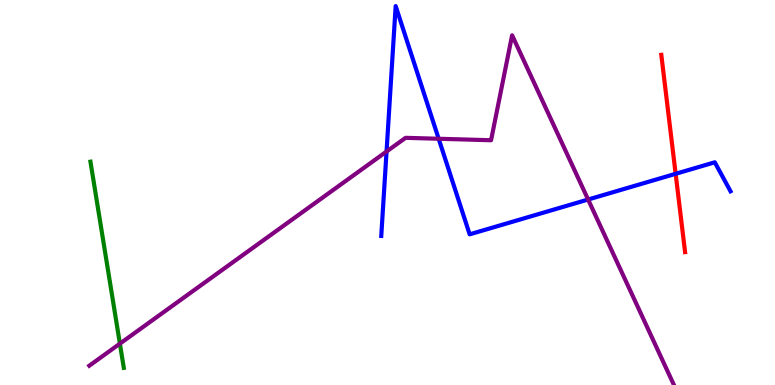[{'lines': ['blue', 'red'], 'intersections': [{'x': 8.72, 'y': 5.49}]}, {'lines': ['green', 'red'], 'intersections': []}, {'lines': ['purple', 'red'], 'intersections': []}, {'lines': ['blue', 'green'], 'intersections': []}, {'lines': ['blue', 'purple'], 'intersections': [{'x': 4.99, 'y': 6.06}, {'x': 5.66, 'y': 6.4}, {'x': 7.59, 'y': 4.82}]}, {'lines': ['green', 'purple'], 'intersections': [{'x': 1.55, 'y': 1.07}]}]